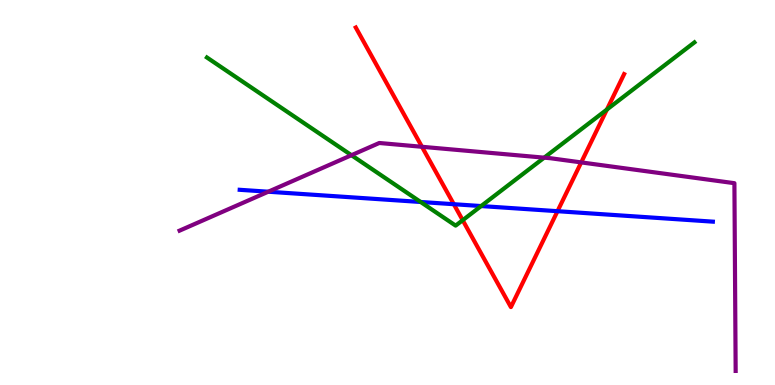[{'lines': ['blue', 'red'], 'intersections': [{'x': 5.86, 'y': 4.7}, {'x': 7.19, 'y': 4.51}]}, {'lines': ['green', 'red'], 'intersections': [{'x': 5.97, 'y': 4.28}, {'x': 7.83, 'y': 7.15}]}, {'lines': ['purple', 'red'], 'intersections': [{'x': 5.44, 'y': 6.19}, {'x': 7.5, 'y': 5.78}]}, {'lines': ['blue', 'green'], 'intersections': [{'x': 5.43, 'y': 4.75}, {'x': 6.21, 'y': 4.65}]}, {'lines': ['blue', 'purple'], 'intersections': [{'x': 3.46, 'y': 5.02}]}, {'lines': ['green', 'purple'], 'intersections': [{'x': 4.54, 'y': 5.97}, {'x': 7.02, 'y': 5.9}]}]